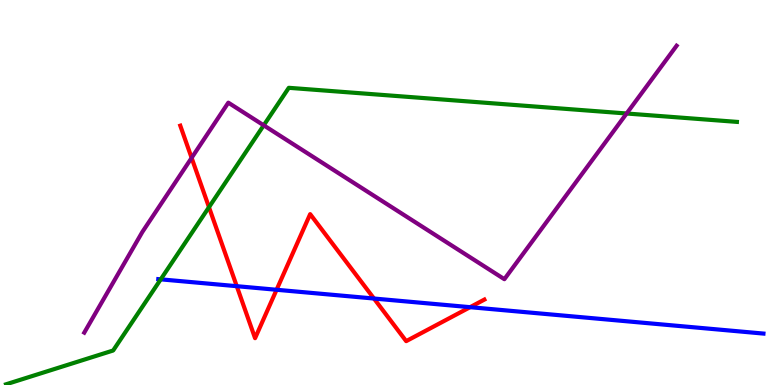[{'lines': ['blue', 'red'], 'intersections': [{'x': 3.06, 'y': 2.57}, {'x': 3.57, 'y': 2.47}, {'x': 4.83, 'y': 2.25}, {'x': 6.07, 'y': 2.02}]}, {'lines': ['green', 'red'], 'intersections': [{'x': 2.7, 'y': 4.62}]}, {'lines': ['purple', 'red'], 'intersections': [{'x': 2.47, 'y': 5.9}]}, {'lines': ['blue', 'green'], 'intersections': [{'x': 2.07, 'y': 2.74}]}, {'lines': ['blue', 'purple'], 'intersections': []}, {'lines': ['green', 'purple'], 'intersections': [{'x': 3.4, 'y': 6.75}, {'x': 8.09, 'y': 7.05}]}]